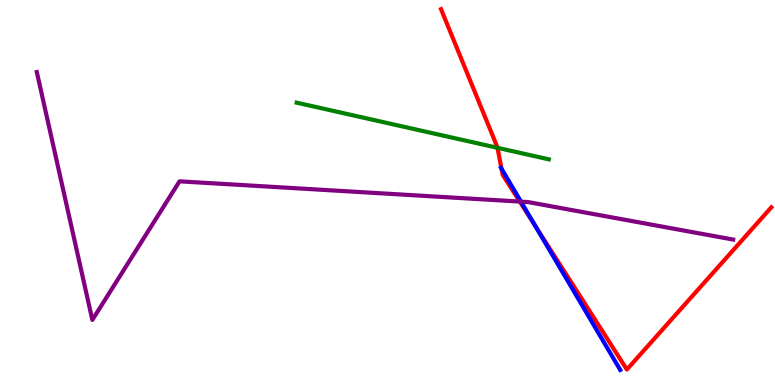[{'lines': ['blue', 'red'], 'intersections': [{'x': 6.47, 'y': 5.62}, {'x': 6.91, 'y': 4.12}]}, {'lines': ['green', 'red'], 'intersections': [{'x': 6.42, 'y': 6.16}]}, {'lines': ['purple', 'red'], 'intersections': [{'x': 6.71, 'y': 4.76}]}, {'lines': ['blue', 'green'], 'intersections': []}, {'lines': ['blue', 'purple'], 'intersections': [{'x': 6.72, 'y': 4.76}]}, {'lines': ['green', 'purple'], 'intersections': []}]